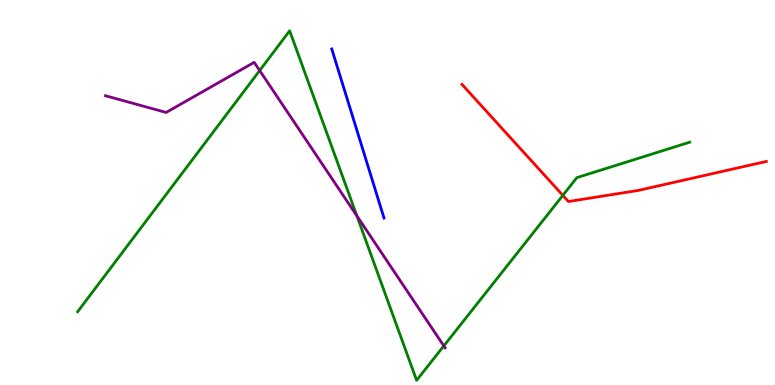[{'lines': ['blue', 'red'], 'intersections': []}, {'lines': ['green', 'red'], 'intersections': [{'x': 7.26, 'y': 4.93}]}, {'lines': ['purple', 'red'], 'intersections': []}, {'lines': ['blue', 'green'], 'intersections': []}, {'lines': ['blue', 'purple'], 'intersections': []}, {'lines': ['green', 'purple'], 'intersections': [{'x': 3.35, 'y': 8.17}, {'x': 4.61, 'y': 4.39}, {'x': 5.73, 'y': 1.02}]}]